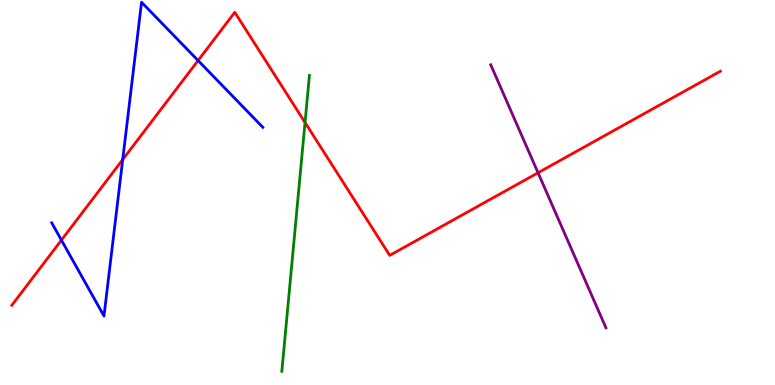[{'lines': ['blue', 'red'], 'intersections': [{'x': 0.793, 'y': 3.76}, {'x': 1.58, 'y': 5.86}, {'x': 2.56, 'y': 8.43}]}, {'lines': ['green', 'red'], 'intersections': [{'x': 3.94, 'y': 6.82}]}, {'lines': ['purple', 'red'], 'intersections': [{'x': 6.94, 'y': 5.51}]}, {'lines': ['blue', 'green'], 'intersections': []}, {'lines': ['blue', 'purple'], 'intersections': []}, {'lines': ['green', 'purple'], 'intersections': []}]